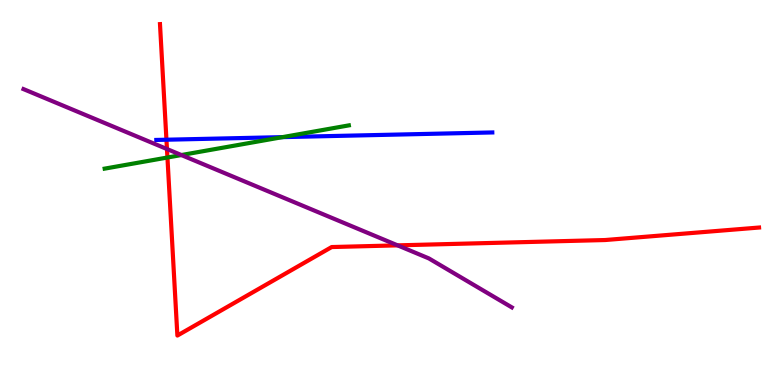[{'lines': ['blue', 'red'], 'intersections': [{'x': 2.15, 'y': 6.37}]}, {'lines': ['green', 'red'], 'intersections': [{'x': 2.16, 'y': 5.91}]}, {'lines': ['purple', 'red'], 'intersections': [{'x': 2.15, 'y': 6.13}, {'x': 5.13, 'y': 3.63}]}, {'lines': ['blue', 'green'], 'intersections': [{'x': 3.65, 'y': 6.44}]}, {'lines': ['blue', 'purple'], 'intersections': []}, {'lines': ['green', 'purple'], 'intersections': [{'x': 2.34, 'y': 5.97}]}]